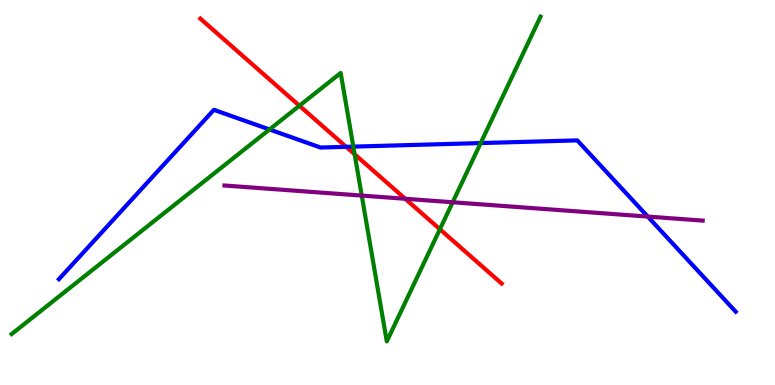[{'lines': ['blue', 'red'], 'intersections': [{'x': 4.47, 'y': 6.19}]}, {'lines': ['green', 'red'], 'intersections': [{'x': 3.86, 'y': 7.25}, {'x': 4.58, 'y': 5.99}, {'x': 5.68, 'y': 4.05}]}, {'lines': ['purple', 'red'], 'intersections': [{'x': 5.23, 'y': 4.84}]}, {'lines': ['blue', 'green'], 'intersections': [{'x': 3.48, 'y': 6.64}, {'x': 4.56, 'y': 6.19}, {'x': 6.2, 'y': 6.28}]}, {'lines': ['blue', 'purple'], 'intersections': [{'x': 8.36, 'y': 4.37}]}, {'lines': ['green', 'purple'], 'intersections': [{'x': 4.67, 'y': 4.92}, {'x': 5.84, 'y': 4.75}]}]